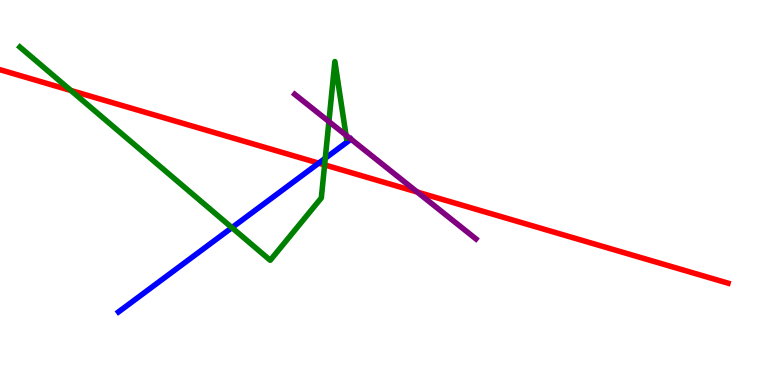[{'lines': ['blue', 'red'], 'intersections': [{'x': 4.11, 'y': 5.76}]}, {'lines': ['green', 'red'], 'intersections': [{'x': 0.915, 'y': 7.65}, {'x': 4.19, 'y': 5.72}]}, {'lines': ['purple', 'red'], 'intersections': [{'x': 5.38, 'y': 5.01}]}, {'lines': ['blue', 'green'], 'intersections': [{'x': 2.99, 'y': 4.09}, {'x': 4.2, 'y': 5.89}]}, {'lines': ['blue', 'purple'], 'intersections': [{'x': 4.53, 'y': 6.39}]}, {'lines': ['green', 'purple'], 'intersections': [{'x': 4.24, 'y': 6.84}, {'x': 4.46, 'y': 6.49}]}]